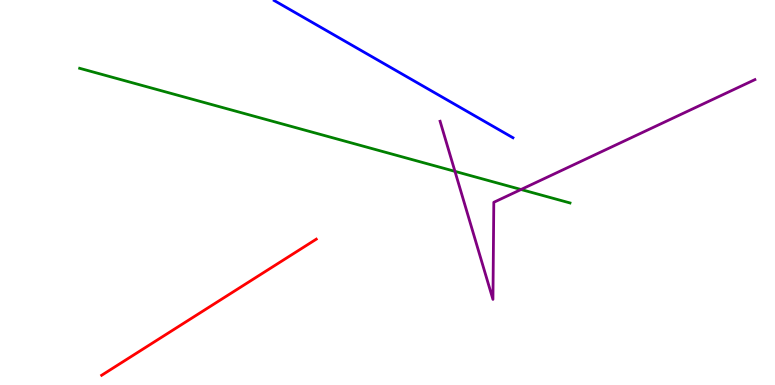[{'lines': ['blue', 'red'], 'intersections': []}, {'lines': ['green', 'red'], 'intersections': []}, {'lines': ['purple', 'red'], 'intersections': []}, {'lines': ['blue', 'green'], 'intersections': []}, {'lines': ['blue', 'purple'], 'intersections': []}, {'lines': ['green', 'purple'], 'intersections': [{'x': 5.87, 'y': 5.55}, {'x': 6.72, 'y': 5.08}]}]